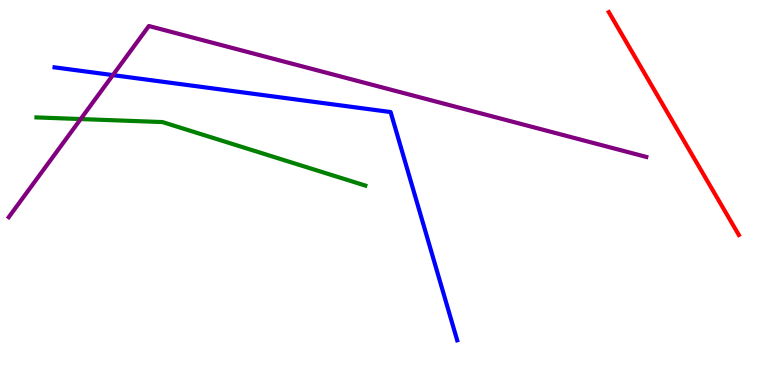[{'lines': ['blue', 'red'], 'intersections': []}, {'lines': ['green', 'red'], 'intersections': []}, {'lines': ['purple', 'red'], 'intersections': []}, {'lines': ['blue', 'green'], 'intersections': []}, {'lines': ['blue', 'purple'], 'intersections': [{'x': 1.46, 'y': 8.05}]}, {'lines': ['green', 'purple'], 'intersections': [{'x': 1.04, 'y': 6.91}]}]